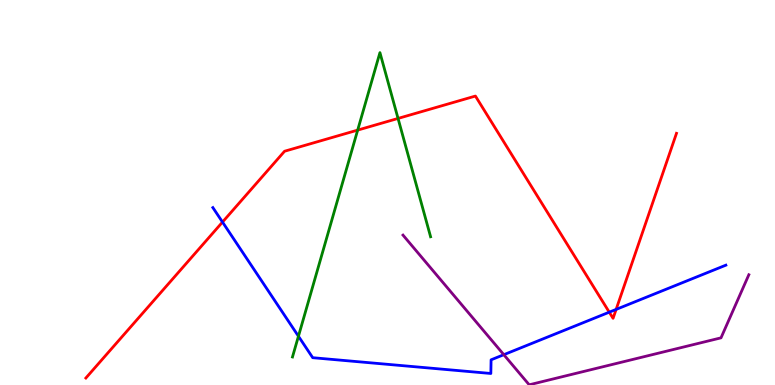[{'lines': ['blue', 'red'], 'intersections': [{'x': 2.87, 'y': 4.23}, {'x': 7.86, 'y': 1.89}, {'x': 7.95, 'y': 1.96}]}, {'lines': ['green', 'red'], 'intersections': [{'x': 4.62, 'y': 6.62}, {'x': 5.14, 'y': 6.92}]}, {'lines': ['purple', 'red'], 'intersections': []}, {'lines': ['blue', 'green'], 'intersections': [{'x': 3.85, 'y': 1.27}]}, {'lines': ['blue', 'purple'], 'intersections': [{'x': 6.5, 'y': 0.787}]}, {'lines': ['green', 'purple'], 'intersections': []}]